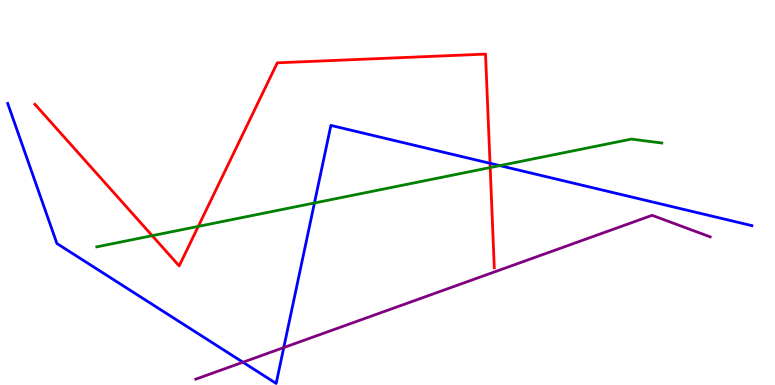[{'lines': ['blue', 'red'], 'intersections': [{'x': 6.32, 'y': 5.76}]}, {'lines': ['green', 'red'], 'intersections': [{'x': 1.96, 'y': 3.88}, {'x': 2.56, 'y': 4.12}, {'x': 6.32, 'y': 5.65}]}, {'lines': ['purple', 'red'], 'intersections': []}, {'lines': ['blue', 'green'], 'intersections': [{'x': 4.06, 'y': 4.73}, {'x': 6.45, 'y': 5.7}]}, {'lines': ['blue', 'purple'], 'intersections': [{'x': 3.13, 'y': 0.591}, {'x': 3.66, 'y': 0.972}]}, {'lines': ['green', 'purple'], 'intersections': []}]